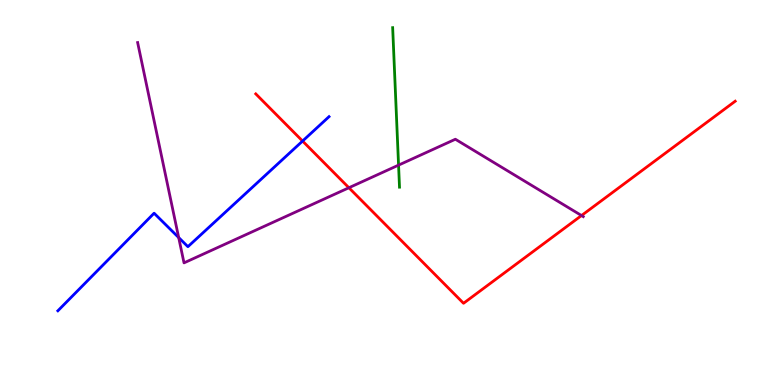[{'lines': ['blue', 'red'], 'intersections': [{'x': 3.9, 'y': 6.34}]}, {'lines': ['green', 'red'], 'intersections': []}, {'lines': ['purple', 'red'], 'intersections': [{'x': 4.5, 'y': 5.12}, {'x': 7.5, 'y': 4.4}]}, {'lines': ['blue', 'green'], 'intersections': []}, {'lines': ['blue', 'purple'], 'intersections': [{'x': 2.31, 'y': 3.83}]}, {'lines': ['green', 'purple'], 'intersections': [{'x': 5.14, 'y': 5.71}]}]